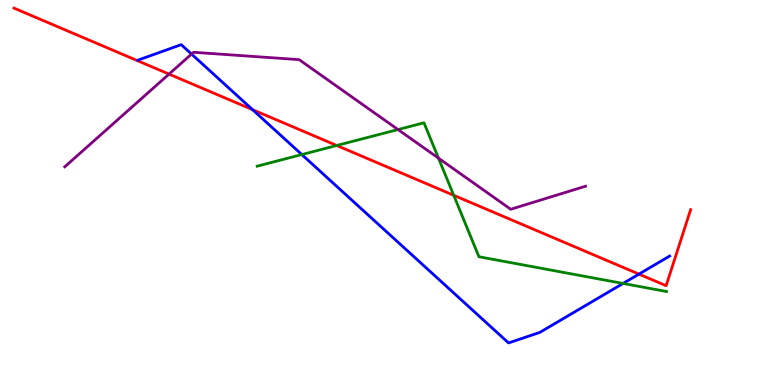[{'lines': ['blue', 'red'], 'intersections': [{'x': 3.26, 'y': 7.15}, {'x': 8.24, 'y': 2.88}]}, {'lines': ['green', 'red'], 'intersections': [{'x': 4.34, 'y': 6.22}, {'x': 5.85, 'y': 4.93}]}, {'lines': ['purple', 'red'], 'intersections': [{'x': 2.18, 'y': 8.08}]}, {'lines': ['blue', 'green'], 'intersections': [{'x': 3.89, 'y': 5.99}, {'x': 8.04, 'y': 2.64}]}, {'lines': ['blue', 'purple'], 'intersections': [{'x': 2.47, 'y': 8.6}]}, {'lines': ['green', 'purple'], 'intersections': [{'x': 5.14, 'y': 6.63}, {'x': 5.66, 'y': 5.89}]}]